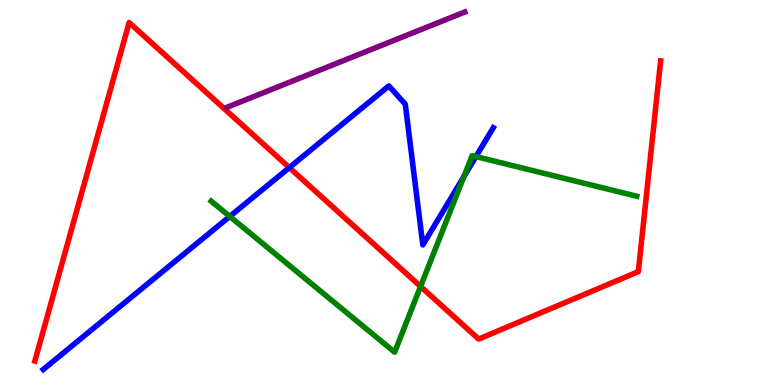[{'lines': ['blue', 'red'], 'intersections': [{'x': 3.73, 'y': 5.65}]}, {'lines': ['green', 'red'], 'intersections': [{'x': 5.43, 'y': 2.56}]}, {'lines': ['purple', 'red'], 'intersections': []}, {'lines': ['blue', 'green'], 'intersections': [{'x': 2.96, 'y': 4.38}, {'x': 5.99, 'y': 5.41}, {'x': 6.14, 'y': 5.93}]}, {'lines': ['blue', 'purple'], 'intersections': []}, {'lines': ['green', 'purple'], 'intersections': []}]